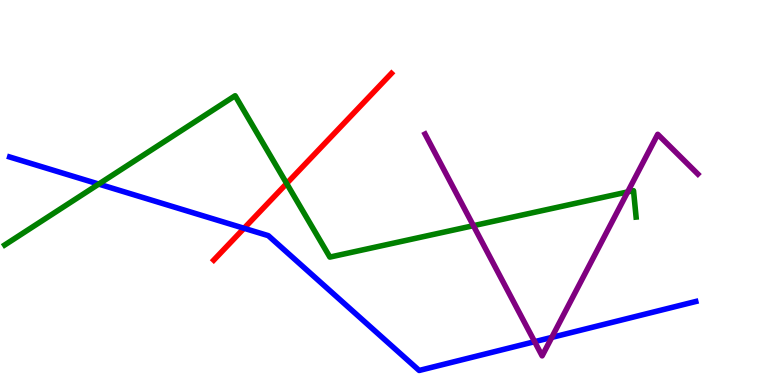[{'lines': ['blue', 'red'], 'intersections': [{'x': 3.15, 'y': 4.07}]}, {'lines': ['green', 'red'], 'intersections': [{'x': 3.7, 'y': 5.23}]}, {'lines': ['purple', 'red'], 'intersections': []}, {'lines': ['blue', 'green'], 'intersections': [{'x': 1.27, 'y': 5.22}]}, {'lines': ['blue', 'purple'], 'intersections': [{'x': 6.9, 'y': 1.13}, {'x': 7.12, 'y': 1.24}]}, {'lines': ['green', 'purple'], 'intersections': [{'x': 6.11, 'y': 4.14}, {'x': 8.1, 'y': 5.01}]}]